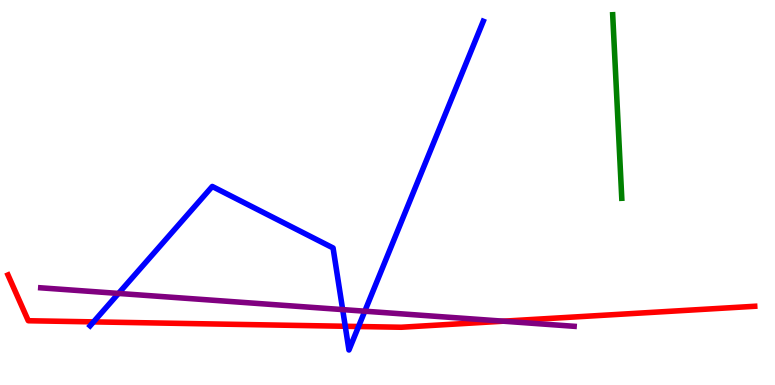[{'lines': ['blue', 'red'], 'intersections': [{'x': 1.21, 'y': 1.64}, {'x': 4.45, 'y': 1.53}, {'x': 4.63, 'y': 1.52}]}, {'lines': ['green', 'red'], 'intersections': []}, {'lines': ['purple', 'red'], 'intersections': [{'x': 6.49, 'y': 1.66}]}, {'lines': ['blue', 'green'], 'intersections': []}, {'lines': ['blue', 'purple'], 'intersections': [{'x': 1.53, 'y': 2.38}, {'x': 4.42, 'y': 1.96}, {'x': 4.71, 'y': 1.92}]}, {'lines': ['green', 'purple'], 'intersections': []}]